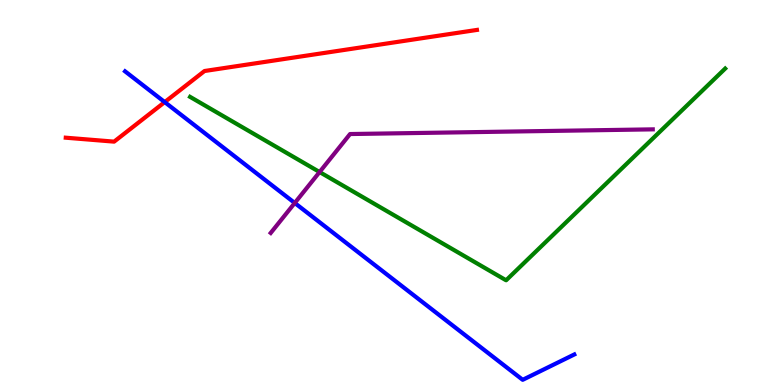[{'lines': ['blue', 'red'], 'intersections': [{'x': 2.13, 'y': 7.35}]}, {'lines': ['green', 'red'], 'intersections': []}, {'lines': ['purple', 'red'], 'intersections': []}, {'lines': ['blue', 'green'], 'intersections': []}, {'lines': ['blue', 'purple'], 'intersections': [{'x': 3.8, 'y': 4.73}]}, {'lines': ['green', 'purple'], 'intersections': [{'x': 4.12, 'y': 5.53}]}]